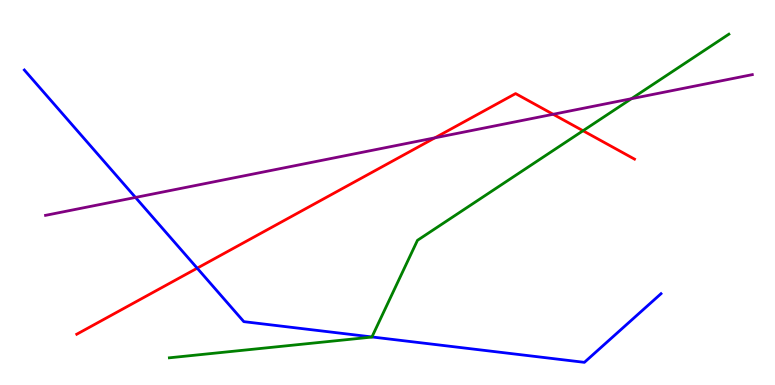[{'lines': ['blue', 'red'], 'intersections': [{'x': 2.54, 'y': 3.03}]}, {'lines': ['green', 'red'], 'intersections': [{'x': 7.52, 'y': 6.6}]}, {'lines': ['purple', 'red'], 'intersections': [{'x': 5.61, 'y': 6.42}, {'x': 7.14, 'y': 7.03}]}, {'lines': ['blue', 'green'], 'intersections': [{'x': 4.8, 'y': 1.25}]}, {'lines': ['blue', 'purple'], 'intersections': [{'x': 1.75, 'y': 4.87}]}, {'lines': ['green', 'purple'], 'intersections': [{'x': 8.15, 'y': 7.44}]}]